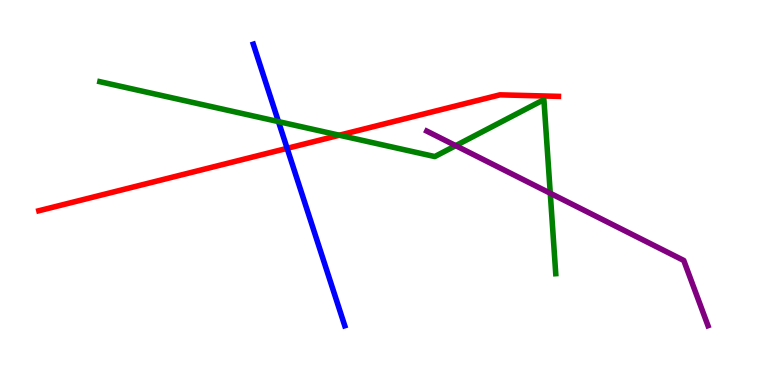[{'lines': ['blue', 'red'], 'intersections': [{'x': 3.7, 'y': 6.15}]}, {'lines': ['green', 'red'], 'intersections': [{'x': 4.38, 'y': 6.49}]}, {'lines': ['purple', 'red'], 'intersections': []}, {'lines': ['blue', 'green'], 'intersections': [{'x': 3.59, 'y': 6.84}]}, {'lines': ['blue', 'purple'], 'intersections': []}, {'lines': ['green', 'purple'], 'intersections': [{'x': 5.88, 'y': 6.22}, {'x': 7.1, 'y': 4.98}]}]